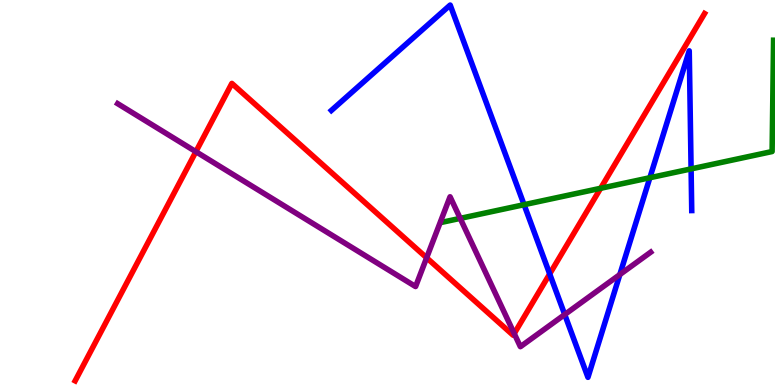[{'lines': ['blue', 'red'], 'intersections': [{'x': 7.09, 'y': 2.89}]}, {'lines': ['green', 'red'], 'intersections': [{'x': 7.75, 'y': 5.11}]}, {'lines': ['purple', 'red'], 'intersections': [{'x': 2.53, 'y': 6.06}, {'x': 5.5, 'y': 3.3}, {'x': 6.64, 'y': 1.34}]}, {'lines': ['blue', 'green'], 'intersections': [{'x': 6.76, 'y': 4.68}, {'x': 8.39, 'y': 5.38}, {'x': 8.92, 'y': 5.61}]}, {'lines': ['blue', 'purple'], 'intersections': [{'x': 7.29, 'y': 1.83}, {'x': 8.0, 'y': 2.87}]}, {'lines': ['green', 'purple'], 'intersections': [{'x': 5.94, 'y': 4.33}]}]